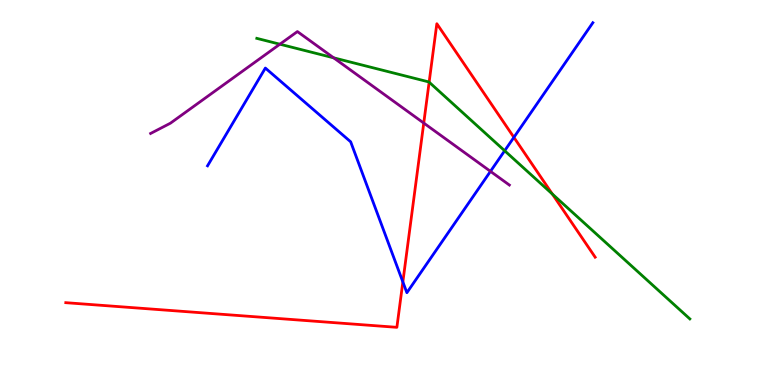[{'lines': ['blue', 'red'], 'intersections': [{'x': 5.2, 'y': 2.68}, {'x': 6.63, 'y': 6.43}]}, {'lines': ['green', 'red'], 'intersections': [{'x': 5.54, 'y': 7.87}, {'x': 7.13, 'y': 4.96}]}, {'lines': ['purple', 'red'], 'intersections': [{'x': 5.47, 'y': 6.8}]}, {'lines': ['blue', 'green'], 'intersections': [{'x': 6.51, 'y': 6.08}]}, {'lines': ['blue', 'purple'], 'intersections': [{'x': 6.33, 'y': 5.55}]}, {'lines': ['green', 'purple'], 'intersections': [{'x': 3.61, 'y': 8.85}, {'x': 4.31, 'y': 8.5}]}]